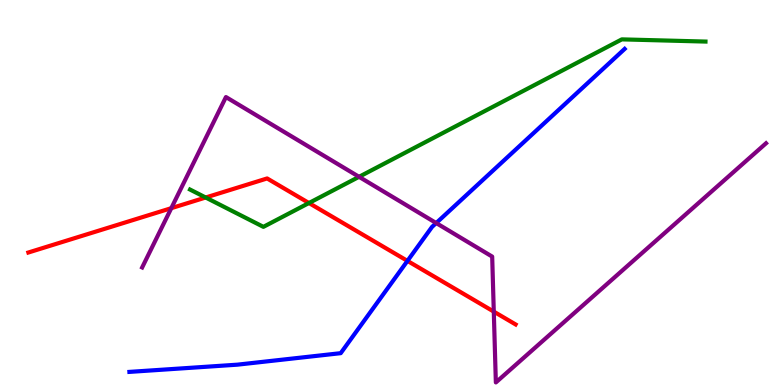[{'lines': ['blue', 'red'], 'intersections': [{'x': 5.26, 'y': 3.22}]}, {'lines': ['green', 'red'], 'intersections': [{'x': 2.65, 'y': 4.87}, {'x': 3.99, 'y': 4.73}]}, {'lines': ['purple', 'red'], 'intersections': [{'x': 2.21, 'y': 4.59}, {'x': 6.37, 'y': 1.91}]}, {'lines': ['blue', 'green'], 'intersections': []}, {'lines': ['blue', 'purple'], 'intersections': [{'x': 5.63, 'y': 4.21}]}, {'lines': ['green', 'purple'], 'intersections': [{'x': 4.63, 'y': 5.41}]}]